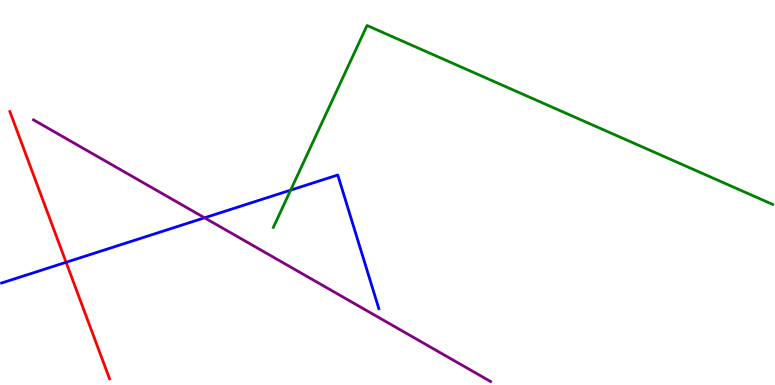[{'lines': ['blue', 'red'], 'intersections': [{'x': 0.853, 'y': 3.19}]}, {'lines': ['green', 'red'], 'intersections': []}, {'lines': ['purple', 'red'], 'intersections': []}, {'lines': ['blue', 'green'], 'intersections': [{'x': 3.75, 'y': 5.06}]}, {'lines': ['blue', 'purple'], 'intersections': [{'x': 2.64, 'y': 4.34}]}, {'lines': ['green', 'purple'], 'intersections': []}]